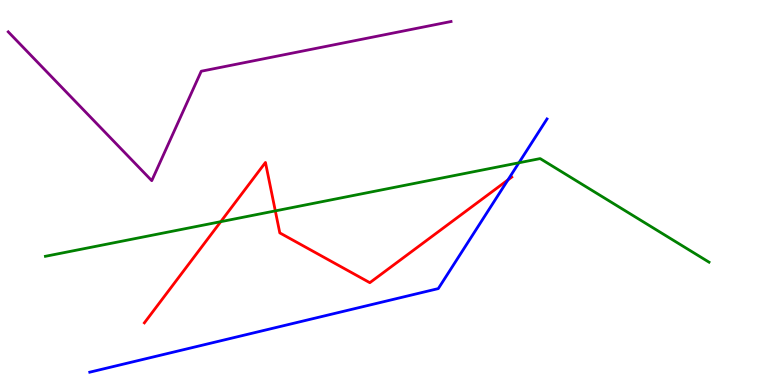[{'lines': ['blue', 'red'], 'intersections': [{'x': 6.55, 'y': 5.33}]}, {'lines': ['green', 'red'], 'intersections': [{'x': 2.85, 'y': 4.24}, {'x': 3.55, 'y': 4.52}]}, {'lines': ['purple', 'red'], 'intersections': []}, {'lines': ['blue', 'green'], 'intersections': [{'x': 6.7, 'y': 5.77}]}, {'lines': ['blue', 'purple'], 'intersections': []}, {'lines': ['green', 'purple'], 'intersections': []}]